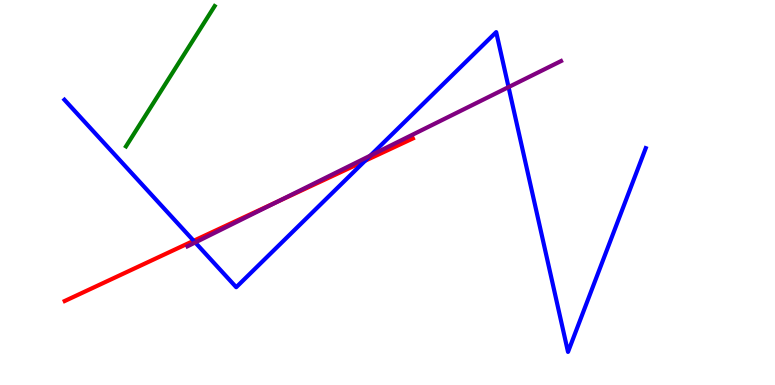[{'lines': ['blue', 'red'], 'intersections': [{'x': 2.5, 'y': 3.75}, {'x': 4.71, 'y': 5.82}]}, {'lines': ['green', 'red'], 'intersections': []}, {'lines': ['purple', 'red'], 'intersections': [{'x': 3.59, 'y': 4.77}]}, {'lines': ['blue', 'green'], 'intersections': []}, {'lines': ['blue', 'purple'], 'intersections': [{'x': 2.52, 'y': 3.7}, {'x': 4.78, 'y': 5.96}, {'x': 6.56, 'y': 7.74}]}, {'lines': ['green', 'purple'], 'intersections': []}]